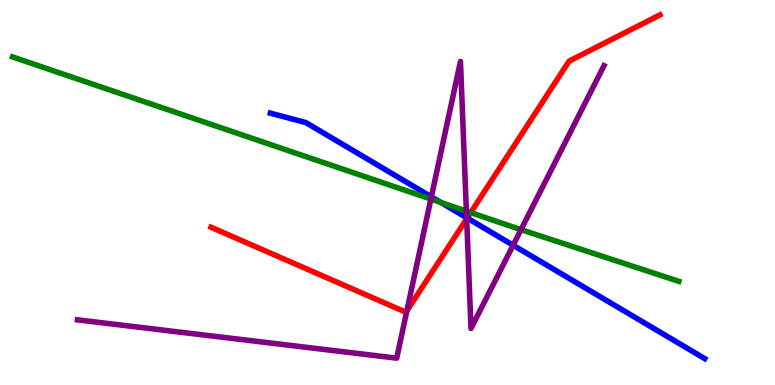[{'lines': ['blue', 'red'], 'intersections': [{'x': 6.03, 'y': 4.34}]}, {'lines': ['green', 'red'], 'intersections': [{'x': 6.07, 'y': 4.48}]}, {'lines': ['purple', 'red'], 'intersections': [{'x': 5.25, 'y': 1.92}, {'x': 6.02, 'y': 4.32}]}, {'lines': ['blue', 'green'], 'intersections': [{'x': 5.69, 'y': 4.74}]}, {'lines': ['blue', 'purple'], 'intersections': [{'x': 5.57, 'y': 4.89}, {'x': 6.02, 'y': 4.35}, {'x': 6.62, 'y': 3.63}]}, {'lines': ['green', 'purple'], 'intersections': [{'x': 5.56, 'y': 4.83}, {'x': 6.02, 'y': 4.52}, {'x': 6.72, 'y': 4.04}]}]